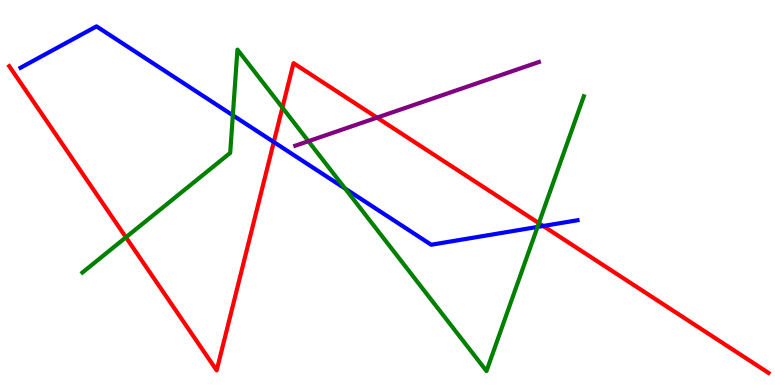[{'lines': ['blue', 'red'], 'intersections': [{'x': 3.53, 'y': 6.31}, {'x': 7.01, 'y': 4.13}]}, {'lines': ['green', 'red'], 'intersections': [{'x': 1.63, 'y': 3.84}, {'x': 3.64, 'y': 7.2}, {'x': 6.95, 'y': 4.2}]}, {'lines': ['purple', 'red'], 'intersections': [{'x': 4.86, 'y': 6.94}]}, {'lines': ['blue', 'green'], 'intersections': [{'x': 3.0, 'y': 7.0}, {'x': 4.45, 'y': 5.1}, {'x': 6.94, 'y': 4.11}]}, {'lines': ['blue', 'purple'], 'intersections': []}, {'lines': ['green', 'purple'], 'intersections': [{'x': 3.98, 'y': 6.33}]}]